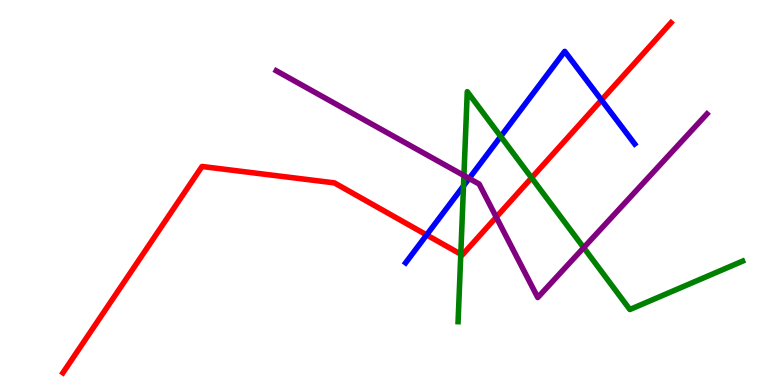[{'lines': ['blue', 'red'], 'intersections': [{'x': 5.5, 'y': 3.9}, {'x': 7.76, 'y': 7.4}]}, {'lines': ['green', 'red'], 'intersections': [{'x': 5.95, 'y': 3.4}, {'x': 6.86, 'y': 5.38}]}, {'lines': ['purple', 'red'], 'intersections': [{'x': 6.4, 'y': 4.36}]}, {'lines': ['blue', 'green'], 'intersections': [{'x': 5.98, 'y': 5.17}, {'x': 6.46, 'y': 6.46}]}, {'lines': ['blue', 'purple'], 'intersections': [{'x': 6.05, 'y': 5.37}]}, {'lines': ['green', 'purple'], 'intersections': [{'x': 5.99, 'y': 5.44}, {'x': 7.53, 'y': 3.57}]}]